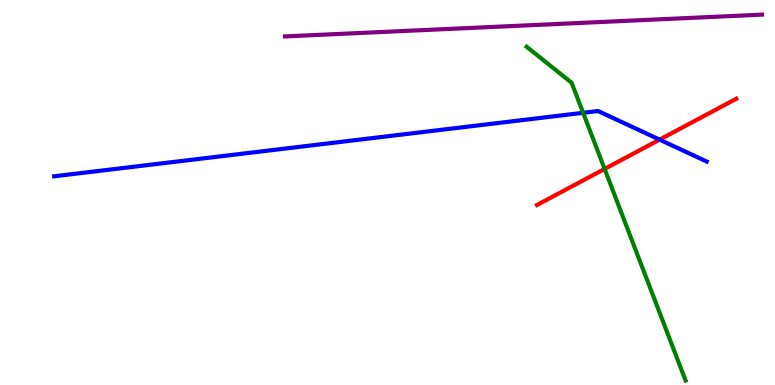[{'lines': ['blue', 'red'], 'intersections': [{'x': 8.51, 'y': 6.37}]}, {'lines': ['green', 'red'], 'intersections': [{'x': 7.8, 'y': 5.61}]}, {'lines': ['purple', 'red'], 'intersections': []}, {'lines': ['blue', 'green'], 'intersections': [{'x': 7.52, 'y': 7.07}]}, {'lines': ['blue', 'purple'], 'intersections': []}, {'lines': ['green', 'purple'], 'intersections': []}]